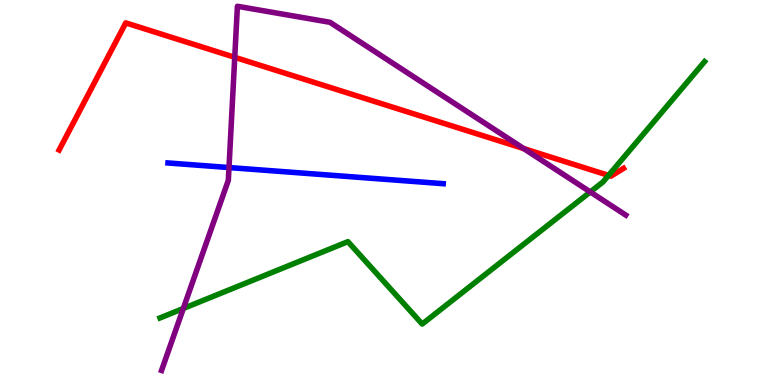[{'lines': ['blue', 'red'], 'intersections': []}, {'lines': ['green', 'red'], 'intersections': [{'x': 7.85, 'y': 5.44}]}, {'lines': ['purple', 'red'], 'intersections': [{'x': 3.03, 'y': 8.51}, {'x': 6.76, 'y': 6.14}]}, {'lines': ['blue', 'green'], 'intersections': []}, {'lines': ['blue', 'purple'], 'intersections': [{'x': 2.95, 'y': 5.65}]}, {'lines': ['green', 'purple'], 'intersections': [{'x': 2.37, 'y': 1.99}, {'x': 7.62, 'y': 5.01}]}]